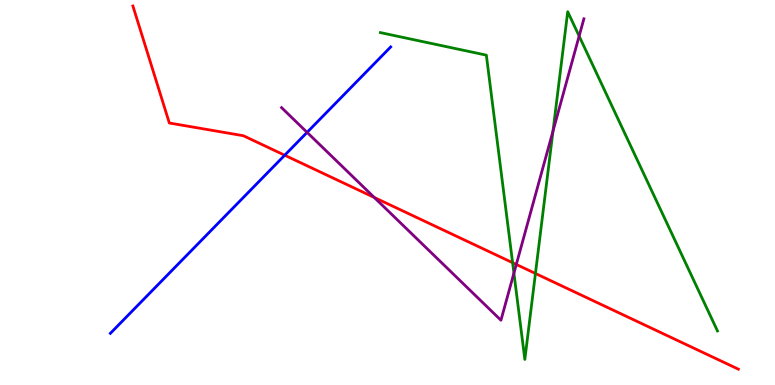[{'lines': ['blue', 'red'], 'intersections': [{'x': 3.67, 'y': 5.97}]}, {'lines': ['green', 'red'], 'intersections': [{'x': 6.61, 'y': 3.18}, {'x': 6.91, 'y': 2.9}]}, {'lines': ['purple', 'red'], 'intersections': [{'x': 4.83, 'y': 4.87}, {'x': 6.66, 'y': 3.13}]}, {'lines': ['blue', 'green'], 'intersections': []}, {'lines': ['blue', 'purple'], 'intersections': [{'x': 3.96, 'y': 6.56}]}, {'lines': ['green', 'purple'], 'intersections': [{'x': 6.63, 'y': 2.91}, {'x': 7.14, 'y': 6.6}, {'x': 7.47, 'y': 9.06}]}]